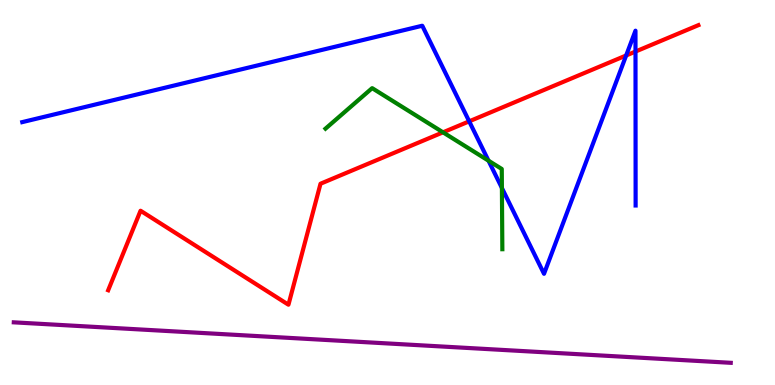[{'lines': ['blue', 'red'], 'intersections': [{'x': 6.05, 'y': 6.85}, {'x': 8.08, 'y': 8.56}, {'x': 8.2, 'y': 8.66}]}, {'lines': ['green', 'red'], 'intersections': [{'x': 5.72, 'y': 6.56}]}, {'lines': ['purple', 'red'], 'intersections': []}, {'lines': ['blue', 'green'], 'intersections': [{'x': 6.3, 'y': 5.83}, {'x': 6.48, 'y': 5.12}]}, {'lines': ['blue', 'purple'], 'intersections': []}, {'lines': ['green', 'purple'], 'intersections': []}]